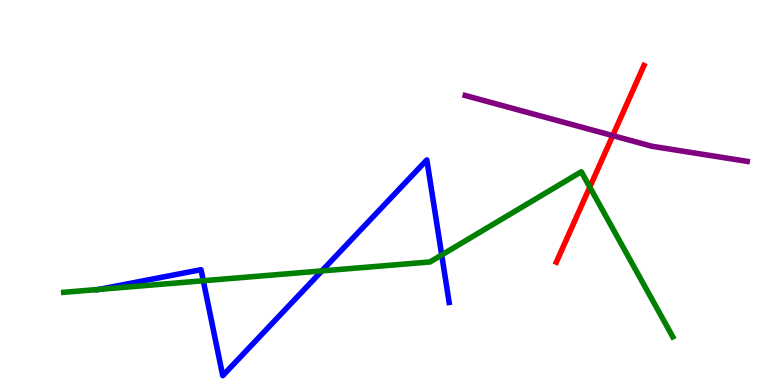[{'lines': ['blue', 'red'], 'intersections': []}, {'lines': ['green', 'red'], 'intersections': [{'x': 7.61, 'y': 5.14}]}, {'lines': ['purple', 'red'], 'intersections': [{'x': 7.91, 'y': 6.48}]}, {'lines': ['blue', 'green'], 'intersections': [{'x': 1.28, 'y': 2.48}, {'x': 2.62, 'y': 2.71}, {'x': 4.15, 'y': 2.96}, {'x': 5.7, 'y': 3.38}]}, {'lines': ['blue', 'purple'], 'intersections': []}, {'lines': ['green', 'purple'], 'intersections': []}]